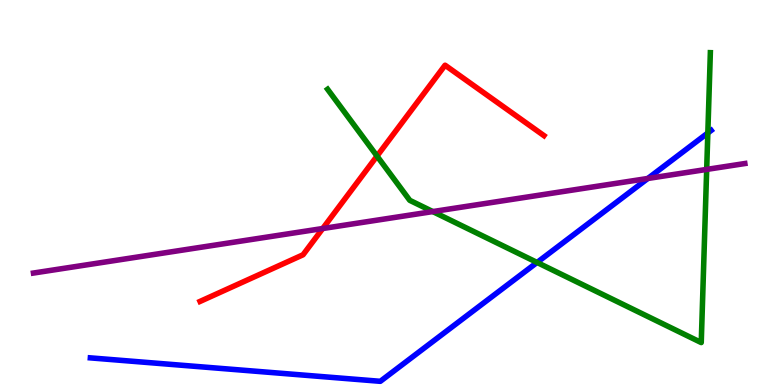[{'lines': ['blue', 'red'], 'intersections': []}, {'lines': ['green', 'red'], 'intersections': [{'x': 4.86, 'y': 5.95}]}, {'lines': ['purple', 'red'], 'intersections': [{'x': 4.16, 'y': 4.06}]}, {'lines': ['blue', 'green'], 'intersections': [{'x': 6.93, 'y': 3.18}, {'x': 9.13, 'y': 6.55}]}, {'lines': ['blue', 'purple'], 'intersections': [{'x': 8.36, 'y': 5.36}]}, {'lines': ['green', 'purple'], 'intersections': [{'x': 5.58, 'y': 4.5}, {'x': 9.12, 'y': 5.6}]}]